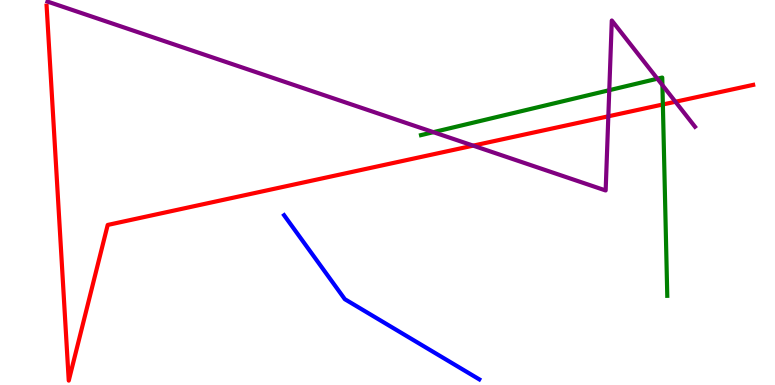[{'lines': ['blue', 'red'], 'intersections': []}, {'lines': ['green', 'red'], 'intersections': [{'x': 8.55, 'y': 7.29}]}, {'lines': ['purple', 'red'], 'intersections': [{'x': 6.11, 'y': 6.22}, {'x': 7.85, 'y': 6.98}, {'x': 8.72, 'y': 7.36}]}, {'lines': ['blue', 'green'], 'intersections': []}, {'lines': ['blue', 'purple'], 'intersections': []}, {'lines': ['green', 'purple'], 'intersections': [{'x': 5.59, 'y': 6.57}, {'x': 7.86, 'y': 7.66}, {'x': 8.48, 'y': 7.96}, {'x': 8.55, 'y': 7.79}]}]